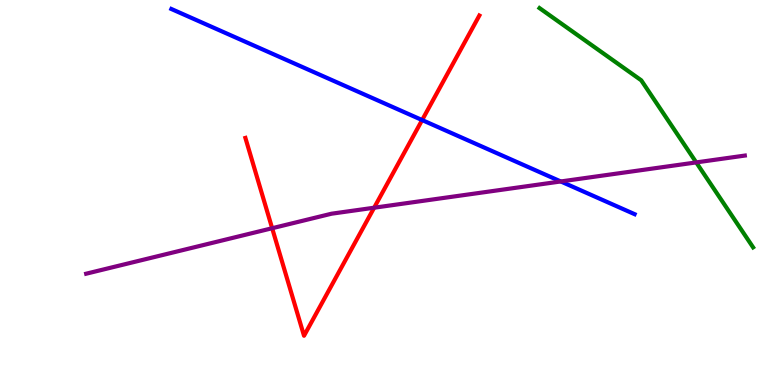[{'lines': ['blue', 'red'], 'intersections': [{'x': 5.45, 'y': 6.88}]}, {'lines': ['green', 'red'], 'intersections': []}, {'lines': ['purple', 'red'], 'intersections': [{'x': 3.51, 'y': 4.07}, {'x': 4.83, 'y': 4.6}]}, {'lines': ['blue', 'green'], 'intersections': []}, {'lines': ['blue', 'purple'], 'intersections': [{'x': 7.24, 'y': 5.29}]}, {'lines': ['green', 'purple'], 'intersections': [{'x': 8.98, 'y': 5.78}]}]